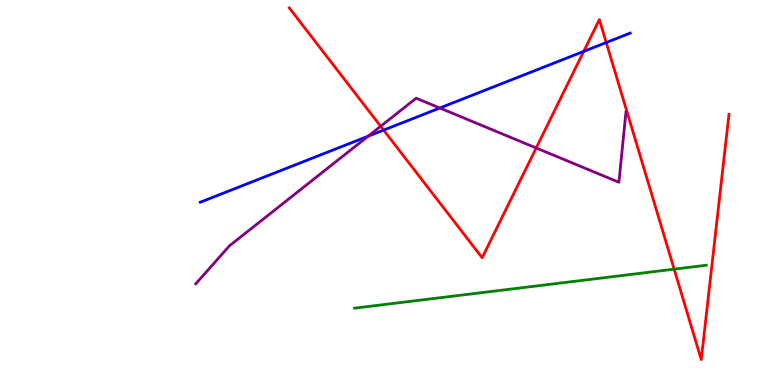[{'lines': ['blue', 'red'], 'intersections': [{'x': 4.95, 'y': 6.62}, {'x': 7.53, 'y': 8.66}, {'x': 7.82, 'y': 8.9}]}, {'lines': ['green', 'red'], 'intersections': [{'x': 8.7, 'y': 3.01}]}, {'lines': ['purple', 'red'], 'intersections': [{'x': 4.91, 'y': 6.72}, {'x': 6.92, 'y': 6.16}]}, {'lines': ['blue', 'green'], 'intersections': []}, {'lines': ['blue', 'purple'], 'intersections': [{'x': 4.75, 'y': 6.46}, {'x': 5.67, 'y': 7.19}]}, {'lines': ['green', 'purple'], 'intersections': []}]